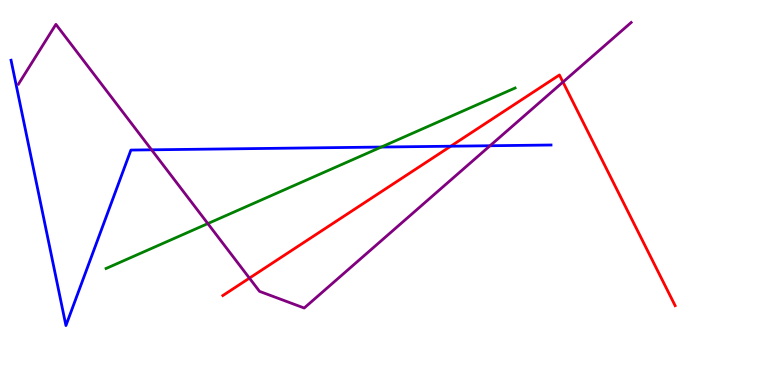[{'lines': ['blue', 'red'], 'intersections': [{'x': 5.82, 'y': 6.2}]}, {'lines': ['green', 'red'], 'intersections': []}, {'lines': ['purple', 'red'], 'intersections': [{'x': 3.22, 'y': 2.78}, {'x': 7.26, 'y': 7.87}]}, {'lines': ['blue', 'green'], 'intersections': [{'x': 4.92, 'y': 6.18}]}, {'lines': ['blue', 'purple'], 'intersections': [{'x': 1.96, 'y': 6.11}, {'x': 6.32, 'y': 6.21}]}, {'lines': ['green', 'purple'], 'intersections': [{'x': 2.68, 'y': 4.19}]}]